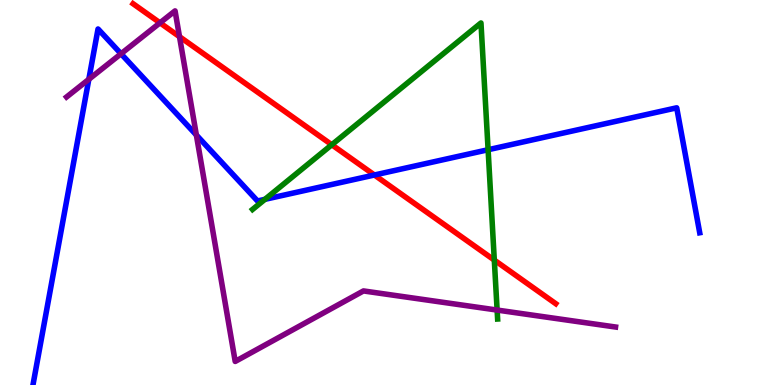[{'lines': ['blue', 'red'], 'intersections': [{'x': 4.83, 'y': 5.45}]}, {'lines': ['green', 'red'], 'intersections': [{'x': 4.28, 'y': 6.24}, {'x': 6.38, 'y': 3.24}]}, {'lines': ['purple', 'red'], 'intersections': [{'x': 2.06, 'y': 9.41}, {'x': 2.32, 'y': 9.05}]}, {'lines': ['blue', 'green'], 'intersections': [{'x': 3.42, 'y': 4.82}, {'x': 6.3, 'y': 6.11}]}, {'lines': ['blue', 'purple'], 'intersections': [{'x': 1.15, 'y': 7.94}, {'x': 1.56, 'y': 8.6}, {'x': 2.53, 'y': 6.49}]}, {'lines': ['green', 'purple'], 'intersections': [{'x': 6.41, 'y': 1.95}]}]